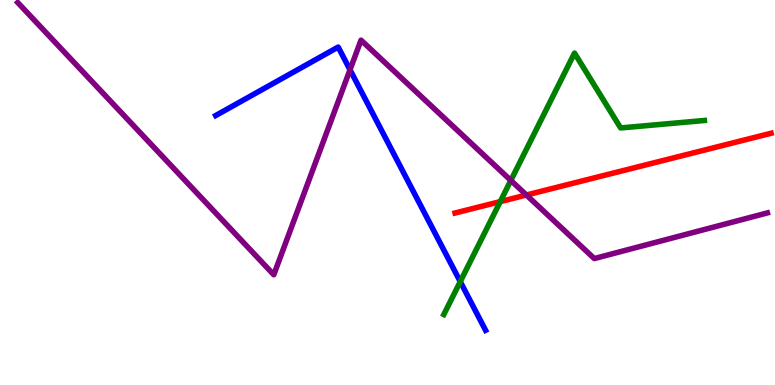[{'lines': ['blue', 'red'], 'intersections': []}, {'lines': ['green', 'red'], 'intersections': [{'x': 6.45, 'y': 4.76}]}, {'lines': ['purple', 'red'], 'intersections': [{'x': 6.79, 'y': 4.93}]}, {'lines': ['blue', 'green'], 'intersections': [{'x': 5.94, 'y': 2.69}]}, {'lines': ['blue', 'purple'], 'intersections': [{'x': 4.52, 'y': 8.19}]}, {'lines': ['green', 'purple'], 'intersections': [{'x': 6.59, 'y': 5.31}]}]